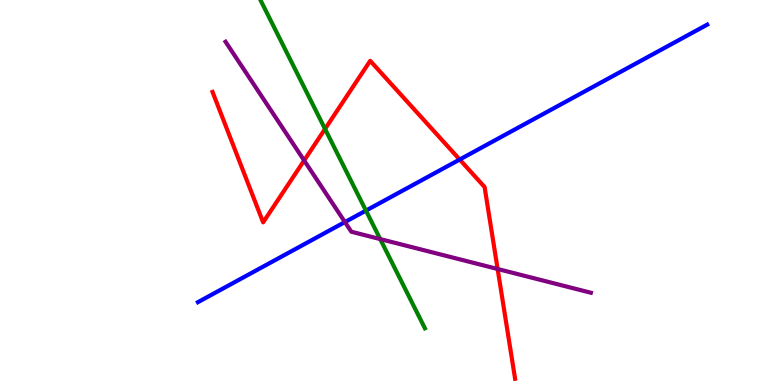[{'lines': ['blue', 'red'], 'intersections': [{'x': 5.93, 'y': 5.86}]}, {'lines': ['green', 'red'], 'intersections': [{'x': 4.19, 'y': 6.65}]}, {'lines': ['purple', 'red'], 'intersections': [{'x': 3.92, 'y': 5.83}, {'x': 6.42, 'y': 3.01}]}, {'lines': ['blue', 'green'], 'intersections': [{'x': 4.72, 'y': 4.53}]}, {'lines': ['blue', 'purple'], 'intersections': [{'x': 4.45, 'y': 4.23}]}, {'lines': ['green', 'purple'], 'intersections': [{'x': 4.91, 'y': 3.79}]}]